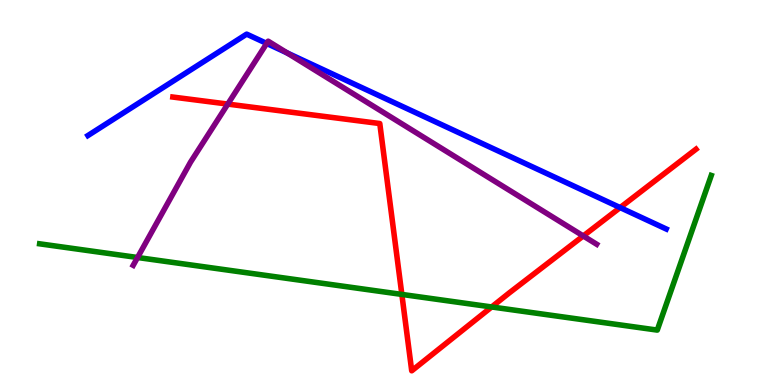[{'lines': ['blue', 'red'], 'intersections': [{'x': 8.0, 'y': 4.61}]}, {'lines': ['green', 'red'], 'intersections': [{'x': 5.19, 'y': 2.35}, {'x': 6.34, 'y': 2.03}]}, {'lines': ['purple', 'red'], 'intersections': [{'x': 2.94, 'y': 7.3}, {'x': 7.53, 'y': 3.87}]}, {'lines': ['blue', 'green'], 'intersections': []}, {'lines': ['blue', 'purple'], 'intersections': [{'x': 3.44, 'y': 8.87}, {'x': 3.71, 'y': 8.62}]}, {'lines': ['green', 'purple'], 'intersections': [{'x': 1.77, 'y': 3.31}]}]